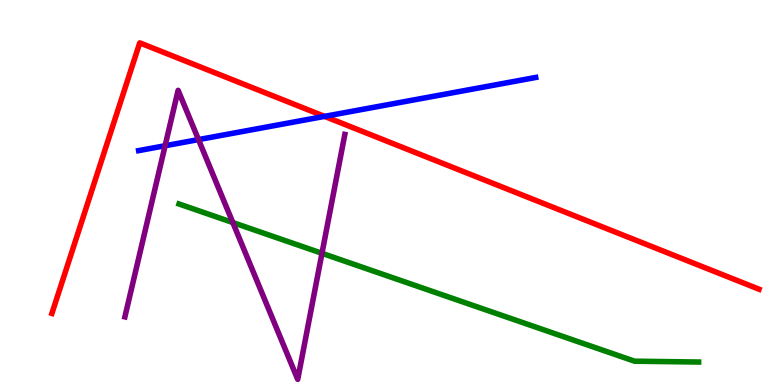[{'lines': ['blue', 'red'], 'intersections': [{'x': 4.19, 'y': 6.98}]}, {'lines': ['green', 'red'], 'intersections': []}, {'lines': ['purple', 'red'], 'intersections': []}, {'lines': ['blue', 'green'], 'intersections': []}, {'lines': ['blue', 'purple'], 'intersections': [{'x': 2.13, 'y': 6.21}, {'x': 2.56, 'y': 6.37}]}, {'lines': ['green', 'purple'], 'intersections': [{'x': 3.0, 'y': 4.22}, {'x': 4.15, 'y': 3.42}]}]